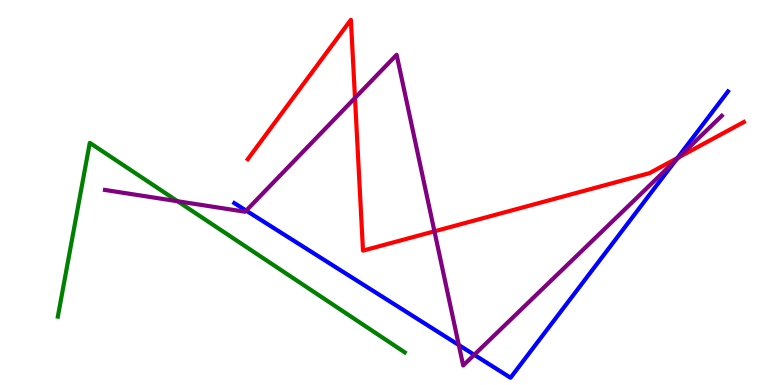[{'lines': ['blue', 'red'], 'intersections': [{'x': 8.74, 'y': 5.9}]}, {'lines': ['green', 'red'], 'intersections': []}, {'lines': ['purple', 'red'], 'intersections': [{'x': 4.58, 'y': 7.46}, {'x': 5.61, 'y': 3.99}, {'x': 8.76, 'y': 5.92}]}, {'lines': ['blue', 'green'], 'intersections': []}, {'lines': ['blue', 'purple'], 'intersections': [{'x': 3.18, 'y': 4.53}, {'x': 5.92, 'y': 1.04}, {'x': 6.12, 'y': 0.785}, {'x': 8.72, 'y': 5.84}]}, {'lines': ['green', 'purple'], 'intersections': [{'x': 2.29, 'y': 4.77}]}]